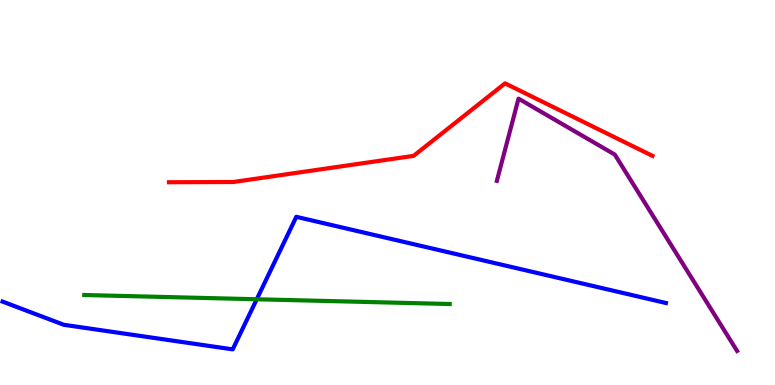[{'lines': ['blue', 'red'], 'intersections': []}, {'lines': ['green', 'red'], 'intersections': []}, {'lines': ['purple', 'red'], 'intersections': []}, {'lines': ['blue', 'green'], 'intersections': [{'x': 3.31, 'y': 2.23}]}, {'lines': ['blue', 'purple'], 'intersections': []}, {'lines': ['green', 'purple'], 'intersections': []}]